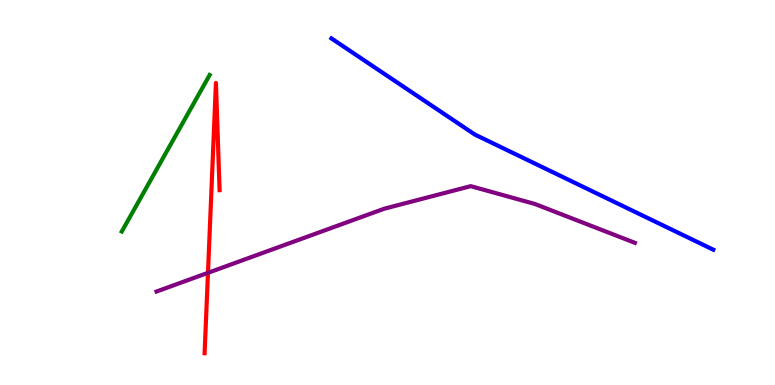[{'lines': ['blue', 'red'], 'intersections': []}, {'lines': ['green', 'red'], 'intersections': []}, {'lines': ['purple', 'red'], 'intersections': [{'x': 2.68, 'y': 2.91}]}, {'lines': ['blue', 'green'], 'intersections': []}, {'lines': ['blue', 'purple'], 'intersections': []}, {'lines': ['green', 'purple'], 'intersections': []}]